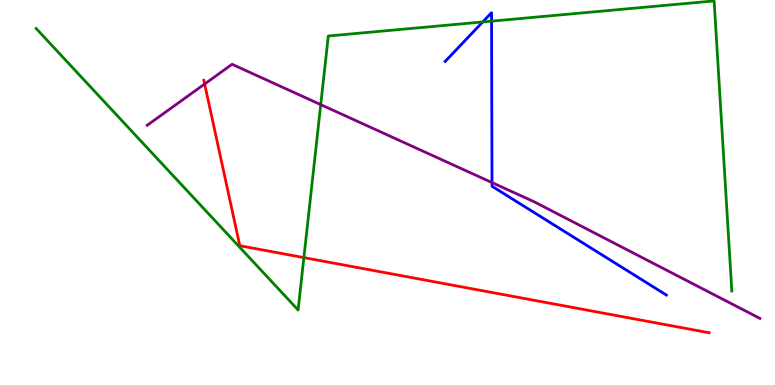[{'lines': ['blue', 'red'], 'intersections': []}, {'lines': ['green', 'red'], 'intersections': [{'x': 3.92, 'y': 3.31}]}, {'lines': ['purple', 'red'], 'intersections': [{'x': 2.64, 'y': 7.82}]}, {'lines': ['blue', 'green'], 'intersections': [{'x': 6.23, 'y': 9.43}, {'x': 6.34, 'y': 9.45}]}, {'lines': ['blue', 'purple'], 'intersections': [{'x': 6.35, 'y': 5.26}]}, {'lines': ['green', 'purple'], 'intersections': [{'x': 4.14, 'y': 7.28}]}]